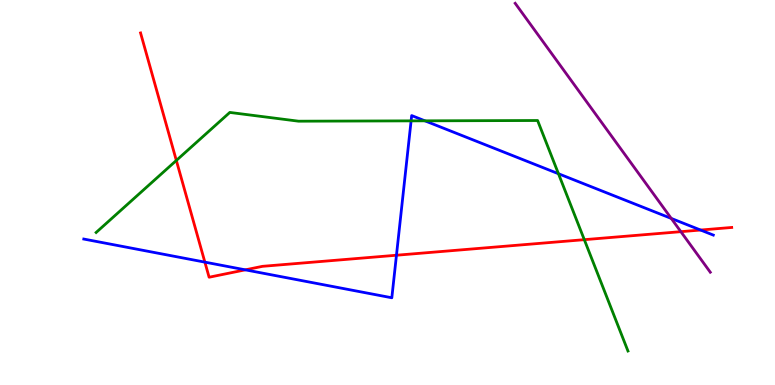[{'lines': ['blue', 'red'], 'intersections': [{'x': 2.64, 'y': 3.19}, {'x': 3.17, 'y': 2.99}, {'x': 5.12, 'y': 3.37}, {'x': 9.04, 'y': 4.02}]}, {'lines': ['green', 'red'], 'intersections': [{'x': 2.28, 'y': 5.83}, {'x': 7.54, 'y': 3.77}]}, {'lines': ['purple', 'red'], 'intersections': [{'x': 8.79, 'y': 3.98}]}, {'lines': ['blue', 'green'], 'intersections': [{'x': 5.3, 'y': 6.86}, {'x': 5.48, 'y': 6.86}, {'x': 7.21, 'y': 5.49}]}, {'lines': ['blue', 'purple'], 'intersections': [{'x': 8.66, 'y': 4.33}]}, {'lines': ['green', 'purple'], 'intersections': []}]